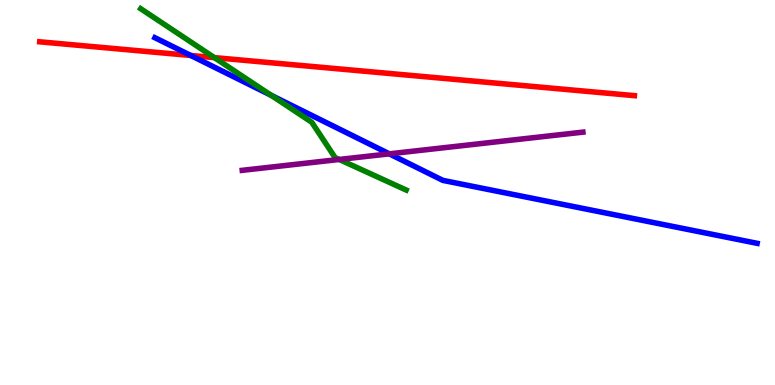[{'lines': ['blue', 'red'], 'intersections': [{'x': 2.46, 'y': 8.56}]}, {'lines': ['green', 'red'], 'intersections': [{'x': 2.77, 'y': 8.5}]}, {'lines': ['purple', 'red'], 'intersections': []}, {'lines': ['blue', 'green'], 'intersections': [{'x': 3.5, 'y': 7.52}]}, {'lines': ['blue', 'purple'], 'intersections': [{'x': 5.02, 'y': 6.0}]}, {'lines': ['green', 'purple'], 'intersections': [{'x': 4.38, 'y': 5.86}]}]